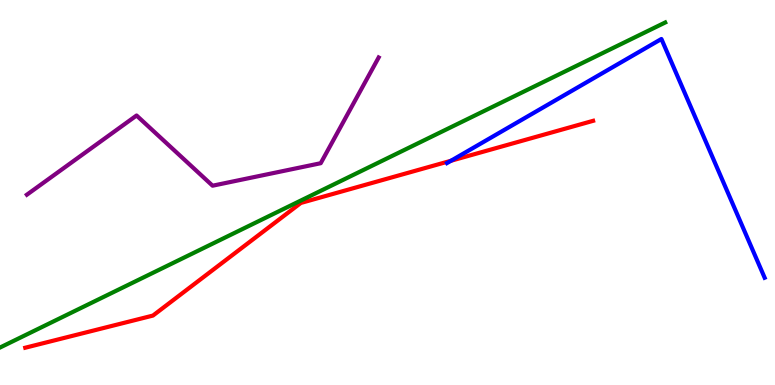[{'lines': ['blue', 'red'], 'intersections': [{'x': 5.82, 'y': 5.82}]}, {'lines': ['green', 'red'], 'intersections': []}, {'lines': ['purple', 'red'], 'intersections': []}, {'lines': ['blue', 'green'], 'intersections': []}, {'lines': ['blue', 'purple'], 'intersections': []}, {'lines': ['green', 'purple'], 'intersections': []}]